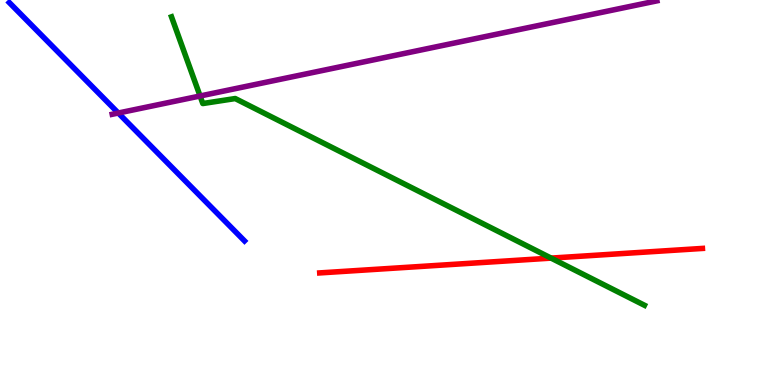[{'lines': ['blue', 'red'], 'intersections': []}, {'lines': ['green', 'red'], 'intersections': [{'x': 7.11, 'y': 3.3}]}, {'lines': ['purple', 'red'], 'intersections': []}, {'lines': ['blue', 'green'], 'intersections': []}, {'lines': ['blue', 'purple'], 'intersections': [{'x': 1.53, 'y': 7.06}]}, {'lines': ['green', 'purple'], 'intersections': [{'x': 2.58, 'y': 7.51}]}]